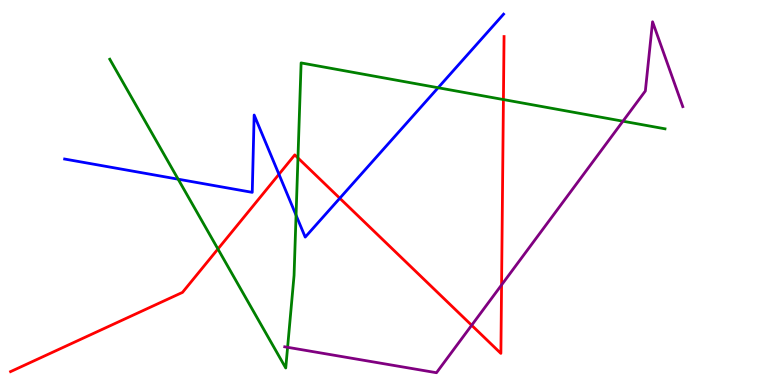[{'lines': ['blue', 'red'], 'intersections': [{'x': 3.6, 'y': 5.47}, {'x': 4.38, 'y': 4.85}]}, {'lines': ['green', 'red'], 'intersections': [{'x': 2.81, 'y': 3.53}, {'x': 3.84, 'y': 5.9}, {'x': 6.5, 'y': 7.41}]}, {'lines': ['purple', 'red'], 'intersections': [{'x': 6.09, 'y': 1.55}, {'x': 6.47, 'y': 2.6}]}, {'lines': ['blue', 'green'], 'intersections': [{'x': 2.3, 'y': 5.35}, {'x': 3.82, 'y': 4.41}, {'x': 5.65, 'y': 7.72}]}, {'lines': ['blue', 'purple'], 'intersections': []}, {'lines': ['green', 'purple'], 'intersections': [{'x': 3.71, 'y': 0.979}, {'x': 8.04, 'y': 6.85}]}]